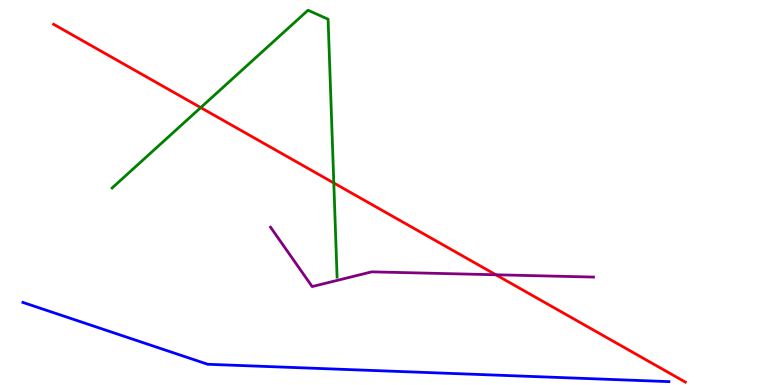[{'lines': ['blue', 'red'], 'intersections': []}, {'lines': ['green', 'red'], 'intersections': [{'x': 2.59, 'y': 7.21}, {'x': 4.31, 'y': 5.25}]}, {'lines': ['purple', 'red'], 'intersections': [{'x': 6.4, 'y': 2.86}]}, {'lines': ['blue', 'green'], 'intersections': []}, {'lines': ['blue', 'purple'], 'intersections': []}, {'lines': ['green', 'purple'], 'intersections': []}]